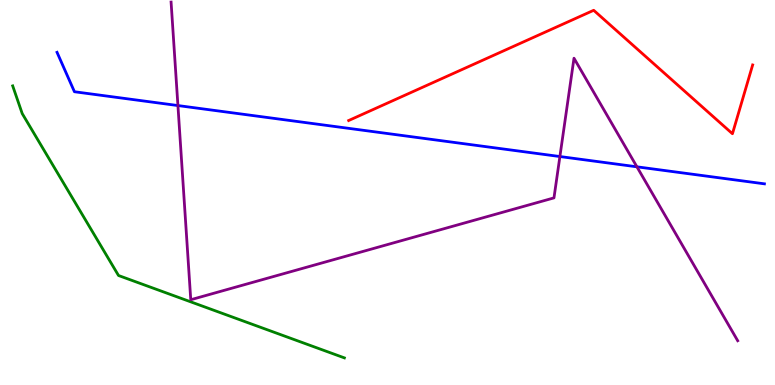[{'lines': ['blue', 'red'], 'intersections': []}, {'lines': ['green', 'red'], 'intersections': []}, {'lines': ['purple', 'red'], 'intersections': []}, {'lines': ['blue', 'green'], 'intersections': []}, {'lines': ['blue', 'purple'], 'intersections': [{'x': 2.3, 'y': 7.26}, {'x': 7.22, 'y': 5.93}, {'x': 8.22, 'y': 5.67}]}, {'lines': ['green', 'purple'], 'intersections': []}]